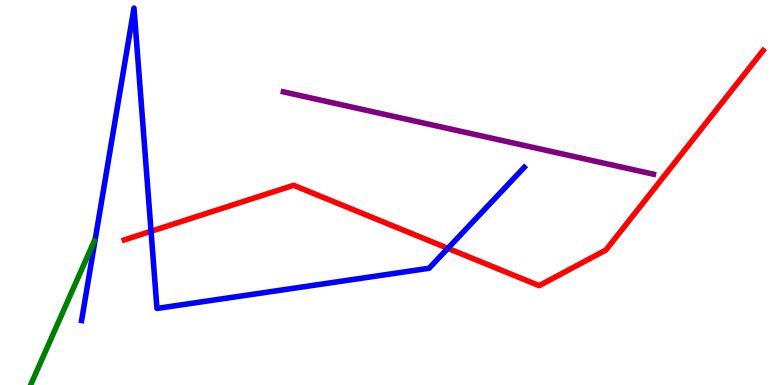[{'lines': ['blue', 'red'], 'intersections': [{'x': 1.95, 'y': 3.99}, {'x': 5.78, 'y': 3.55}]}, {'lines': ['green', 'red'], 'intersections': []}, {'lines': ['purple', 'red'], 'intersections': []}, {'lines': ['blue', 'green'], 'intersections': []}, {'lines': ['blue', 'purple'], 'intersections': []}, {'lines': ['green', 'purple'], 'intersections': []}]